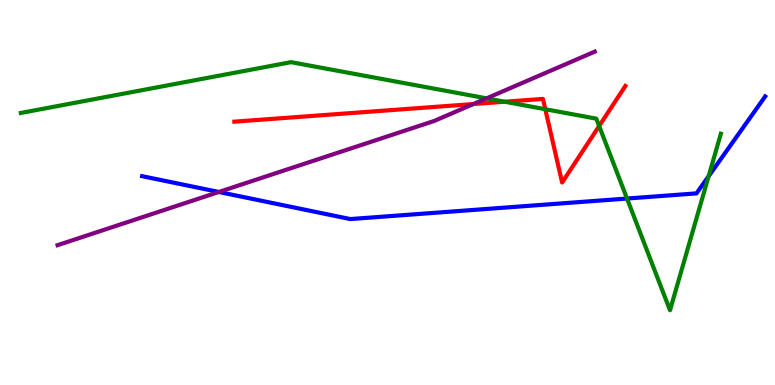[{'lines': ['blue', 'red'], 'intersections': []}, {'lines': ['green', 'red'], 'intersections': [{'x': 6.51, 'y': 7.36}, {'x': 7.04, 'y': 7.16}, {'x': 7.73, 'y': 6.73}]}, {'lines': ['purple', 'red'], 'intersections': [{'x': 6.11, 'y': 7.3}]}, {'lines': ['blue', 'green'], 'intersections': [{'x': 8.09, 'y': 4.84}, {'x': 9.14, 'y': 5.42}]}, {'lines': ['blue', 'purple'], 'intersections': [{'x': 2.82, 'y': 5.01}]}, {'lines': ['green', 'purple'], 'intersections': [{'x': 6.28, 'y': 7.45}]}]